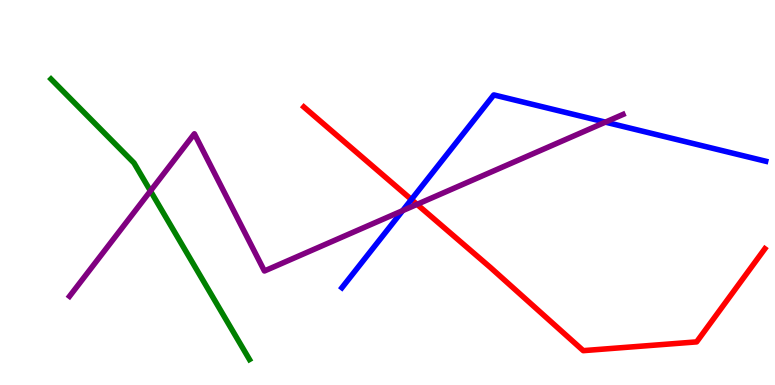[{'lines': ['blue', 'red'], 'intersections': [{'x': 5.31, 'y': 4.82}]}, {'lines': ['green', 'red'], 'intersections': []}, {'lines': ['purple', 'red'], 'intersections': [{'x': 5.38, 'y': 4.69}]}, {'lines': ['blue', 'green'], 'intersections': []}, {'lines': ['blue', 'purple'], 'intersections': [{'x': 5.2, 'y': 4.53}, {'x': 7.81, 'y': 6.83}]}, {'lines': ['green', 'purple'], 'intersections': [{'x': 1.94, 'y': 5.04}]}]